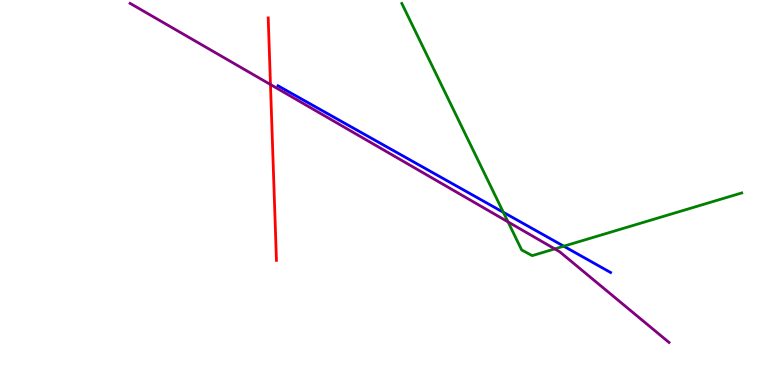[{'lines': ['blue', 'red'], 'intersections': []}, {'lines': ['green', 'red'], 'intersections': []}, {'lines': ['purple', 'red'], 'intersections': [{'x': 3.49, 'y': 7.8}]}, {'lines': ['blue', 'green'], 'intersections': [{'x': 6.49, 'y': 4.49}, {'x': 7.27, 'y': 3.61}]}, {'lines': ['blue', 'purple'], 'intersections': []}, {'lines': ['green', 'purple'], 'intersections': [{'x': 6.56, 'y': 4.24}, {'x': 7.16, 'y': 3.54}]}]